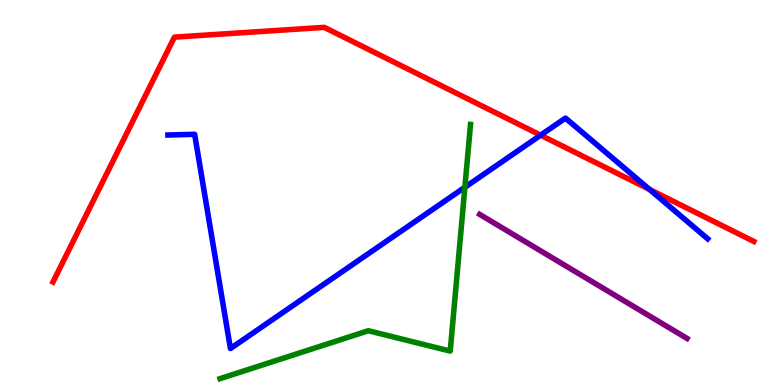[{'lines': ['blue', 'red'], 'intersections': [{'x': 6.98, 'y': 6.49}, {'x': 8.38, 'y': 5.08}]}, {'lines': ['green', 'red'], 'intersections': []}, {'lines': ['purple', 'red'], 'intersections': []}, {'lines': ['blue', 'green'], 'intersections': [{'x': 6.0, 'y': 5.14}]}, {'lines': ['blue', 'purple'], 'intersections': []}, {'lines': ['green', 'purple'], 'intersections': []}]